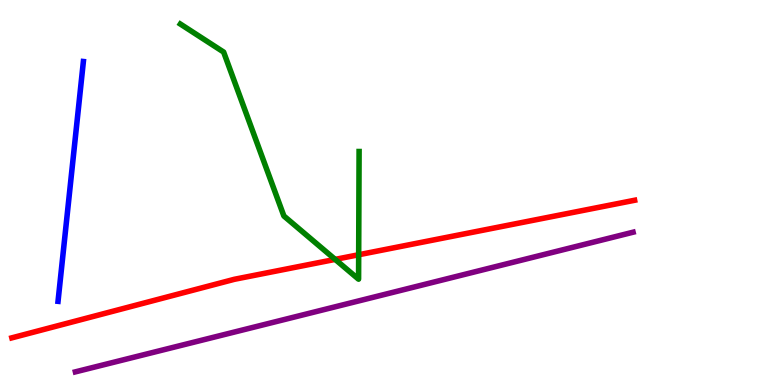[{'lines': ['blue', 'red'], 'intersections': []}, {'lines': ['green', 'red'], 'intersections': [{'x': 4.32, 'y': 3.26}, {'x': 4.63, 'y': 3.38}]}, {'lines': ['purple', 'red'], 'intersections': []}, {'lines': ['blue', 'green'], 'intersections': []}, {'lines': ['blue', 'purple'], 'intersections': []}, {'lines': ['green', 'purple'], 'intersections': []}]